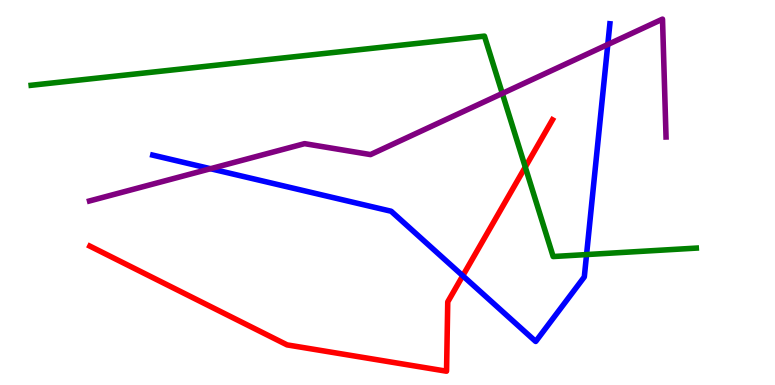[{'lines': ['blue', 'red'], 'intersections': [{'x': 5.97, 'y': 2.84}]}, {'lines': ['green', 'red'], 'intersections': [{'x': 6.78, 'y': 5.66}]}, {'lines': ['purple', 'red'], 'intersections': []}, {'lines': ['blue', 'green'], 'intersections': [{'x': 7.57, 'y': 3.39}]}, {'lines': ['blue', 'purple'], 'intersections': [{'x': 2.72, 'y': 5.62}, {'x': 7.84, 'y': 8.84}]}, {'lines': ['green', 'purple'], 'intersections': [{'x': 6.48, 'y': 7.57}]}]